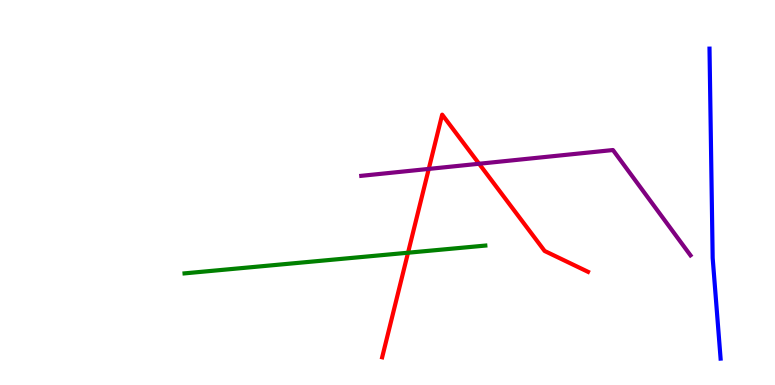[{'lines': ['blue', 'red'], 'intersections': []}, {'lines': ['green', 'red'], 'intersections': [{'x': 5.26, 'y': 3.44}]}, {'lines': ['purple', 'red'], 'intersections': [{'x': 5.53, 'y': 5.61}, {'x': 6.18, 'y': 5.75}]}, {'lines': ['blue', 'green'], 'intersections': []}, {'lines': ['blue', 'purple'], 'intersections': []}, {'lines': ['green', 'purple'], 'intersections': []}]